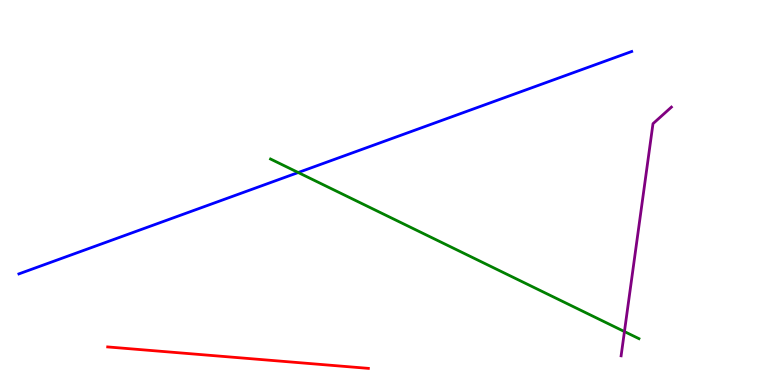[{'lines': ['blue', 'red'], 'intersections': []}, {'lines': ['green', 'red'], 'intersections': []}, {'lines': ['purple', 'red'], 'intersections': []}, {'lines': ['blue', 'green'], 'intersections': [{'x': 3.85, 'y': 5.52}]}, {'lines': ['blue', 'purple'], 'intersections': []}, {'lines': ['green', 'purple'], 'intersections': [{'x': 8.06, 'y': 1.39}]}]